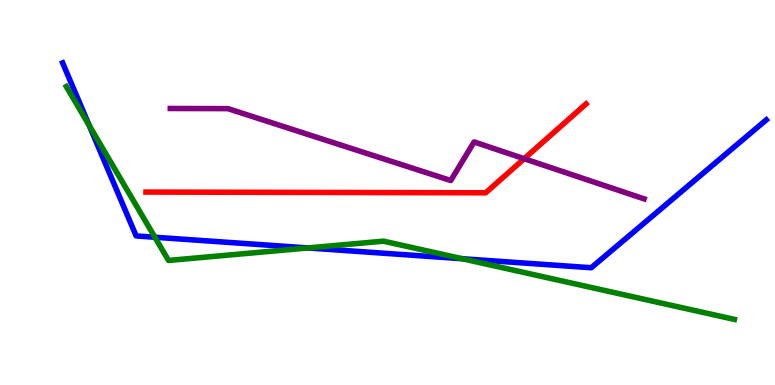[{'lines': ['blue', 'red'], 'intersections': []}, {'lines': ['green', 'red'], 'intersections': []}, {'lines': ['purple', 'red'], 'intersections': [{'x': 6.76, 'y': 5.88}]}, {'lines': ['blue', 'green'], 'intersections': [{'x': 1.15, 'y': 6.74}, {'x': 2.0, 'y': 3.84}, {'x': 3.97, 'y': 3.56}, {'x': 5.96, 'y': 3.28}]}, {'lines': ['blue', 'purple'], 'intersections': []}, {'lines': ['green', 'purple'], 'intersections': []}]